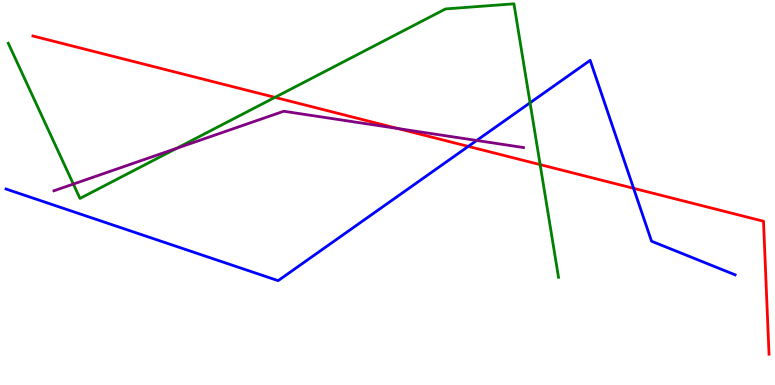[{'lines': ['blue', 'red'], 'intersections': [{'x': 6.04, 'y': 6.2}, {'x': 8.18, 'y': 5.11}]}, {'lines': ['green', 'red'], 'intersections': [{'x': 3.55, 'y': 7.47}, {'x': 6.97, 'y': 5.72}]}, {'lines': ['purple', 'red'], 'intersections': [{'x': 5.13, 'y': 6.66}]}, {'lines': ['blue', 'green'], 'intersections': [{'x': 6.84, 'y': 7.33}]}, {'lines': ['blue', 'purple'], 'intersections': [{'x': 6.15, 'y': 6.35}]}, {'lines': ['green', 'purple'], 'intersections': [{'x': 0.946, 'y': 5.22}, {'x': 2.28, 'y': 6.15}]}]